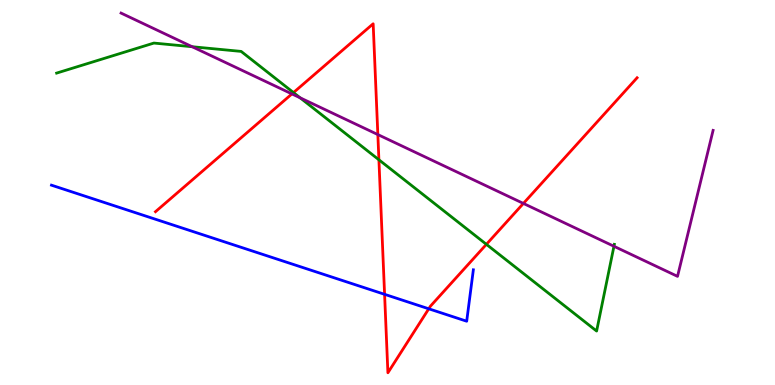[{'lines': ['blue', 'red'], 'intersections': [{'x': 4.96, 'y': 2.36}, {'x': 5.53, 'y': 1.98}]}, {'lines': ['green', 'red'], 'intersections': [{'x': 3.79, 'y': 7.6}, {'x': 4.89, 'y': 5.85}, {'x': 6.28, 'y': 3.65}]}, {'lines': ['purple', 'red'], 'intersections': [{'x': 3.77, 'y': 7.56}, {'x': 4.88, 'y': 6.5}, {'x': 6.75, 'y': 4.72}]}, {'lines': ['blue', 'green'], 'intersections': []}, {'lines': ['blue', 'purple'], 'intersections': []}, {'lines': ['green', 'purple'], 'intersections': [{'x': 2.48, 'y': 8.79}, {'x': 3.87, 'y': 7.46}, {'x': 7.92, 'y': 3.6}]}]